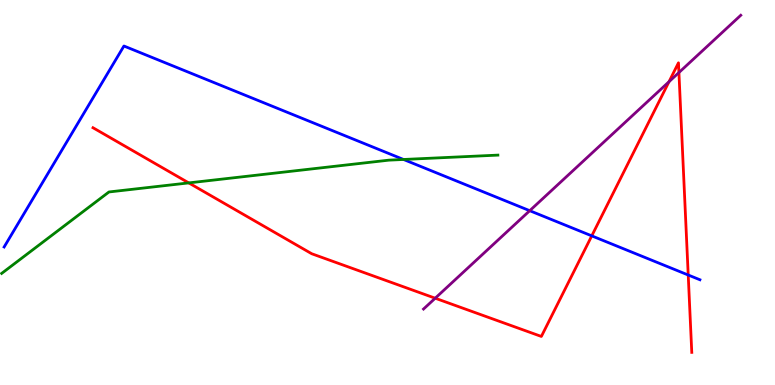[{'lines': ['blue', 'red'], 'intersections': [{'x': 7.64, 'y': 3.87}, {'x': 8.88, 'y': 2.86}]}, {'lines': ['green', 'red'], 'intersections': [{'x': 2.44, 'y': 5.25}]}, {'lines': ['purple', 'red'], 'intersections': [{'x': 5.62, 'y': 2.25}, {'x': 8.63, 'y': 7.88}, {'x': 8.76, 'y': 8.12}]}, {'lines': ['blue', 'green'], 'intersections': [{'x': 5.21, 'y': 5.86}]}, {'lines': ['blue', 'purple'], 'intersections': [{'x': 6.84, 'y': 4.53}]}, {'lines': ['green', 'purple'], 'intersections': []}]